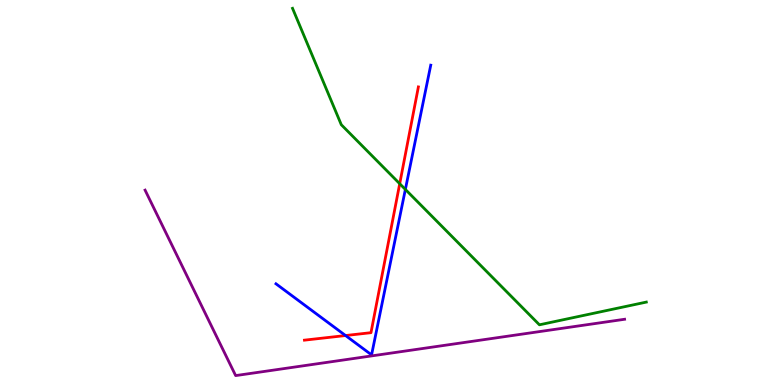[{'lines': ['blue', 'red'], 'intersections': [{'x': 4.46, 'y': 1.28}]}, {'lines': ['green', 'red'], 'intersections': [{'x': 5.16, 'y': 5.23}]}, {'lines': ['purple', 'red'], 'intersections': []}, {'lines': ['blue', 'green'], 'intersections': [{'x': 5.23, 'y': 5.08}]}, {'lines': ['blue', 'purple'], 'intersections': []}, {'lines': ['green', 'purple'], 'intersections': []}]